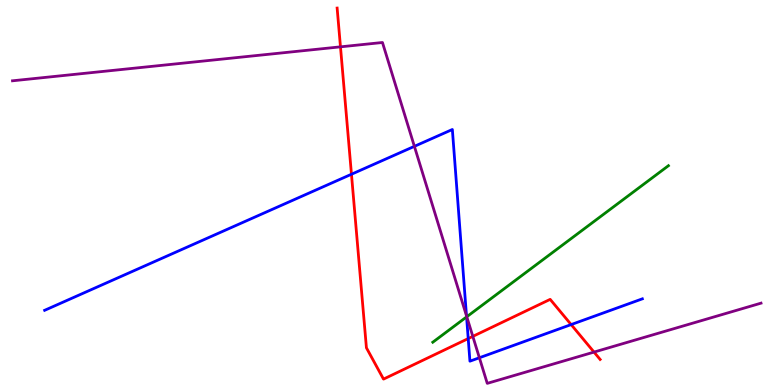[{'lines': ['blue', 'red'], 'intersections': [{'x': 4.53, 'y': 5.47}, {'x': 6.04, 'y': 1.21}, {'x': 7.37, 'y': 1.57}]}, {'lines': ['green', 'red'], 'intersections': []}, {'lines': ['purple', 'red'], 'intersections': [{'x': 4.39, 'y': 8.78}, {'x': 6.1, 'y': 1.26}, {'x': 7.66, 'y': 0.855}]}, {'lines': ['blue', 'green'], 'intersections': [{'x': 6.02, 'y': 1.77}]}, {'lines': ['blue', 'purple'], 'intersections': [{'x': 5.35, 'y': 6.2}, {'x': 6.02, 'y': 1.8}, {'x': 6.19, 'y': 0.708}]}, {'lines': ['green', 'purple'], 'intersections': [{'x': 6.02, 'y': 1.77}]}]